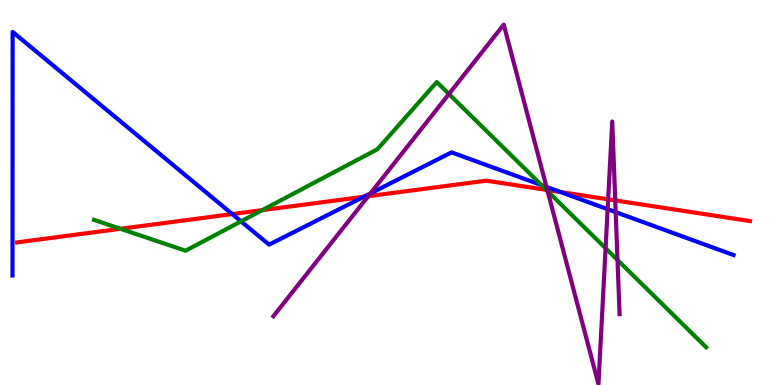[{'lines': ['blue', 'red'], 'intersections': [{'x': 3.0, 'y': 4.44}, {'x': 4.69, 'y': 4.89}, {'x': 7.23, 'y': 5.01}]}, {'lines': ['green', 'red'], 'intersections': [{'x': 1.55, 'y': 4.06}, {'x': 3.38, 'y': 4.54}, {'x': 7.05, 'y': 5.07}]}, {'lines': ['purple', 'red'], 'intersections': [{'x': 4.75, 'y': 4.9}, {'x': 7.06, 'y': 5.06}, {'x': 7.85, 'y': 4.82}, {'x': 7.94, 'y': 4.79}]}, {'lines': ['blue', 'green'], 'intersections': [{'x': 3.11, 'y': 4.25}, {'x': 6.99, 'y': 5.19}]}, {'lines': ['blue', 'purple'], 'intersections': [{'x': 4.78, 'y': 4.98}, {'x': 7.05, 'y': 5.14}, {'x': 7.84, 'y': 4.57}, {'x': 7.94, 'y': 4.49}]}, {'lines': ['green', 'purple'], 'intersections': [{'x': 5.79, 'y': 7.56}, {'x': 7.07, 'y': 5.03}, {'x': 7.81, 'y': 3.55}, {'x': 7.97, 'y': 3.25}]}]